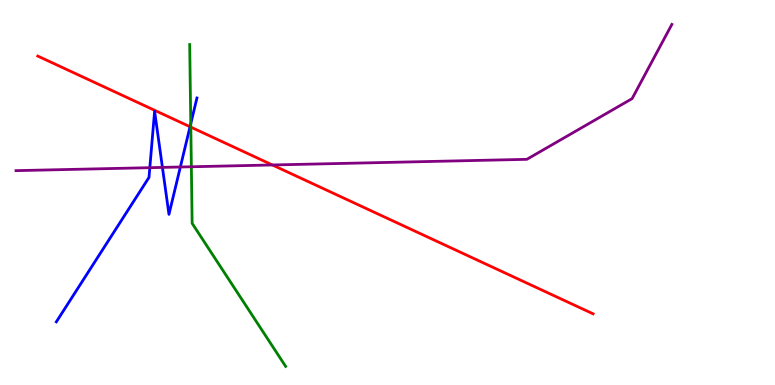[{'lines': ['blue', 'red'], 'intersections': [{'x': 2.45, 'y': 6.71}]}, {'lines': ['green', 'red'], 'intersections': [{'x': 2.46, 'y': 6.7}]}, {'lines': ['purple', 'red'], 'intersections': [{'x': 3.51, 'y': 5.72}]}, {'lines': ['blue', 'green'], 'intersections': [{'x': 2.46, 'y': 6.79}]}, {'lines': ['blue', 'purple'], 'intersections': [{'x': 1.93, 'y': 5.64}, {'x': 2.1, 'y': 5.65}, {'x': 2.33, 'y': 5.66}]}, {'lines': ['green', 'purple'], 'intersections': [{'x': 2.47, 'y': 5.67}]}]